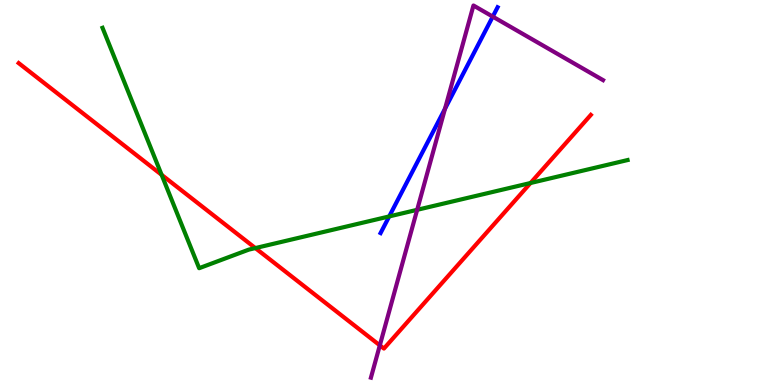[{'lines': ['blue', 'red'], 'intersections': []}, {'lines': ['green', 'red'], 'intersections': [{'x': 2.09, 'y': 5.46}, {'x': 3.29, 'y': 3.56}, {'x': 6.85, 'y': 5.25}]}, {'lines': ['purple', 'red'], 'intersections': [{'x': 4.9, 'y': 1.03}]}, {'lines': ['blue', 'green'], 'intersections': [{'x': 5.02, 'y': 4.38}]}, {'lines': ['blue', 'purple'], 'intersections': [{'x': 5.74, 'y': 7.18}, {'x': 6.36, 'y': 9.57}]}, {'lines': ['green', 'purple'], 'intersections': [{'x': 5.38, 'y': 4.55}]}]